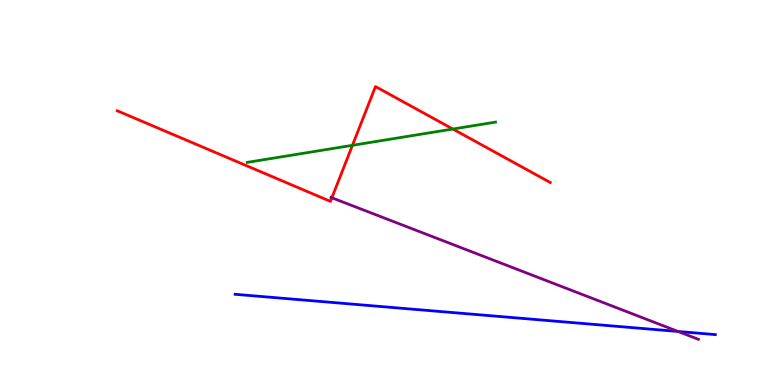[{'lines': ['blue', 'red'], 'intersections': []}, {'lines': ['green', 'red'], 'intersections': [{'x': 4.55, 'y': 6.23}, {'x': 5.84, 'y': 6.65}]}, {'lines': ['purple', 'red'], 'intersections': [{'x': 4.28, 'y': 4.86}]}, {'lines': ['blue', 'green'], 'intersections': []}, {'lines': ['blue', 'purple'], 'intersections': [{'x': 8.75, 'y': 1.39}]}, {'lines': ['green', 'purple'], 'intersections': []}]